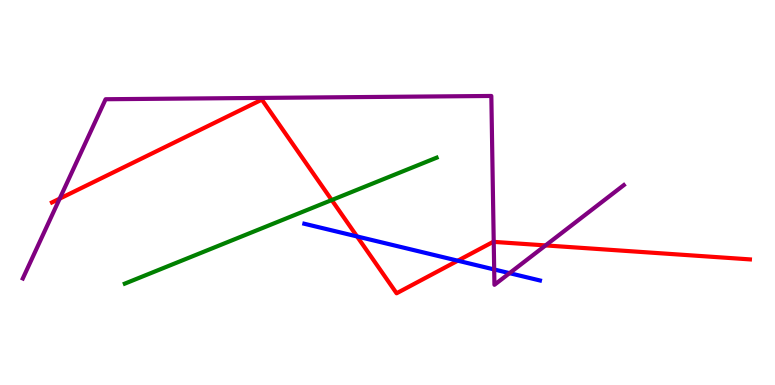[{'lines': ['blue', 'red'], 'intersections': [{'x': 4.61, 'y': 3.86}, {'x': 5.91, 'y': 3.23}]}, {'lines': ['green', 'red'], 'intersections': [{'x': 4.28, 'y': 4.8}]}, {'lines': ['purple', 'red'], 'intersections': [{'x': 0.77, 'y': 4.84}, {'x': 6.37, 'y': 3.72}, {'x': 7.04, 'y': 3.63}]}, {'lines': ['blue', 'green'], 'intersections': []}, {'lines': ['blue', 'purple'], 'intersections': [{'x': 6.38, 'y': 3.0}, {'x': 6.57, 'y': 2.9}]}, {'lines': ['green', 'purple'], 'intersections': []}]